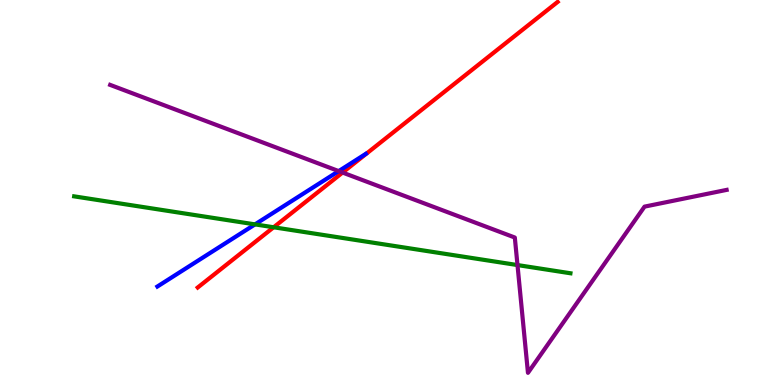[{'lines': ['blue', 'red'], 'intersections': []}, {'lines': ['green', 'red'], 'intersections': [{'x': 3.53, 'y': 4.1}]}, {'lines': ['purple', 'red'], 'intersections': [{'x': 4.42, 'y': 5.52}]}, {'lines': ['blue', 'green'], 'intersections': [{'x': 3.29, 'y': 4.17}]}, {'lines': ['blue', 'purple'], 'intersections': [{'x': 4.37, 'y': 5.56}]}, {'lines': ['green', 'purple'], 'intersections': [{'x': 6.68, 'y': 3.12}]}]